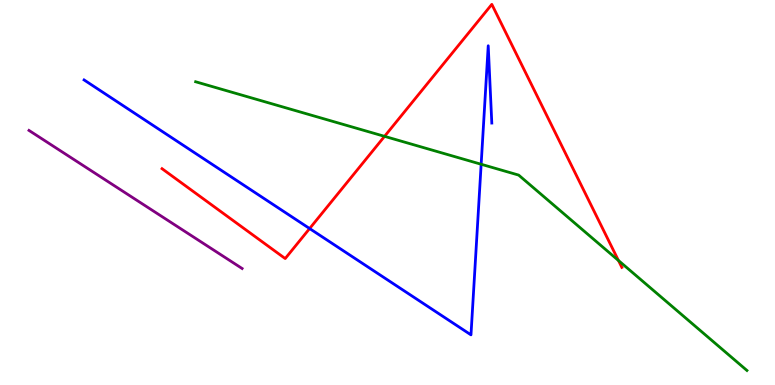[{'lines': ['blue', 'red'], 'intersections': [{'x': 4.0, 'y': 4.06}]}, {'lines': ['green', 'red'], 'intersections': [{'x': 4.96, 'y': 6.46}, {'x': 7.98, 'y': 3.23}]}, {'lines': ['purple', 'red'], 'intersections': []}, {'lines': ['blue', 'green'], 'intersections': [{'x': 6.21, 'y': 5.73}]}, {'lines': ['blue', 'purple'], 'intersections': []}, {'lines': ['green', 'purple'], 'intersections': []}]